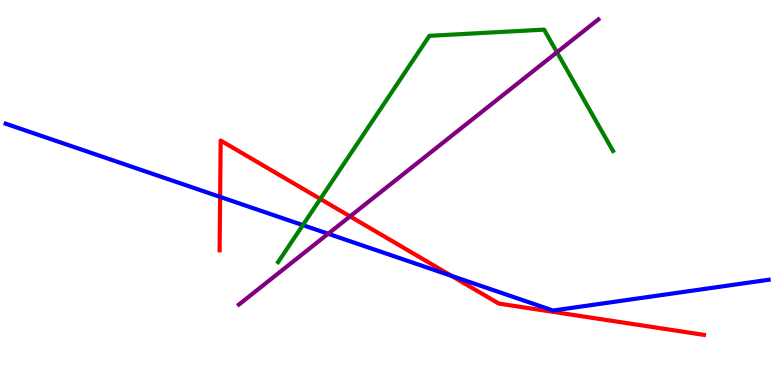[{'lines': ['blue', 'red'], 'intersections': [{'x': 2.84, 'y': 4.89}, {'x': 5.83, 'y': 2.83}]}, {'lines': ['green', 'red'], 'intersections': [{'x': 4.13, 'y': 4.83}]}, {'lines': ['purple', 'red'], 'intersections': [{'x': 4.52, 'y': 4.38}]}, {'lines': ['blue', 'green'], 'intersections': [{'x': 3.91, 'y': 4.15}]}, {'lines': ['blue', 'purple'], 'intersections': [{'x': 4.23, 'y': 3.93}]}, {'lines': ['green', 'purple'], 'intersections': [{'x': 7.19, 'y': 8.64}]}]